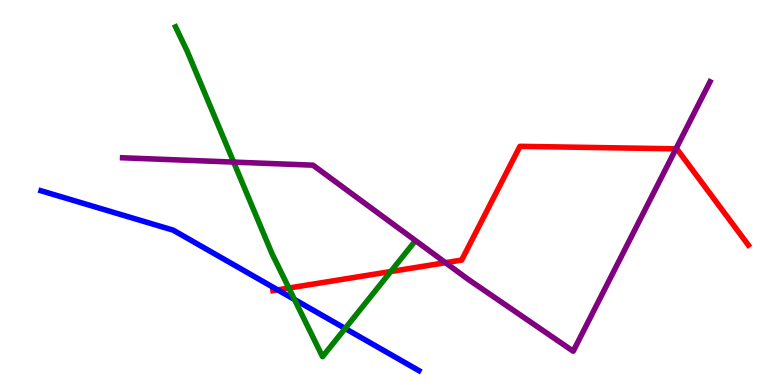[{'lines': ['blue', 'red'], 'intersections': [{'x': 3.58, 'y': 2.47}]}, {'lines': ['green', 'red'], 'intersections': [{'x': 3.73, 'y': 2.52}, {'x': 5.04, 'y': 2.95}]}, {'lines': ['purple', 'red'], 'intersections': [{'x': 5.75, 'y': 3.18}, {'x': 8.72, 'y': 6.13}]}, {'lines': ['blue', 'green'], 'intersections': [{'x': 3.8, 'y': 2.22}, {'x': 4.45, 'y': 1.47}]}, {'lines': ['blue', 'purple'], 'intersections': []}, {'lines': ['green', 'purple'], 'intersections': [{'x': 3.01, 'y': 5.79}]}]